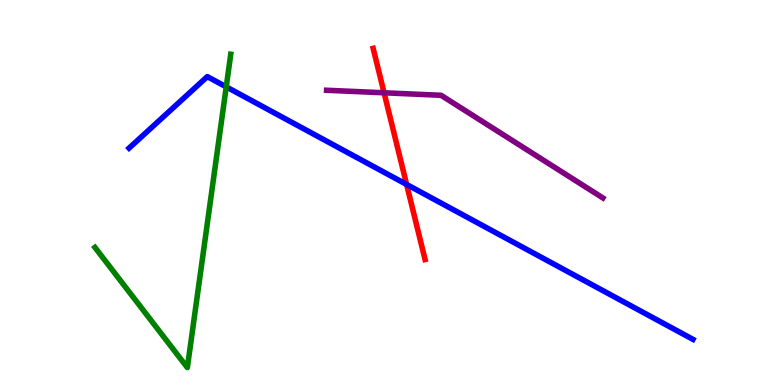[{'lines': ['blue', 'red'], 'intersections': [{'x': 5.25, 'y': 5.21}]}, {'lines': ['green', 'red'], 'intersections': []}, {'lines': ['purple', 'red'], 'intersections': [{'x': 4.96, 'y': 7.59}]}, {'lines': ['blue', 'green'], 'intersections': [{'x': 2.92, 'y': 7.74}]}, {'lines': ['blue', 'purple'], 'intersections': []}, {'lines': ['green', 'purple'], 'intersections': []}]